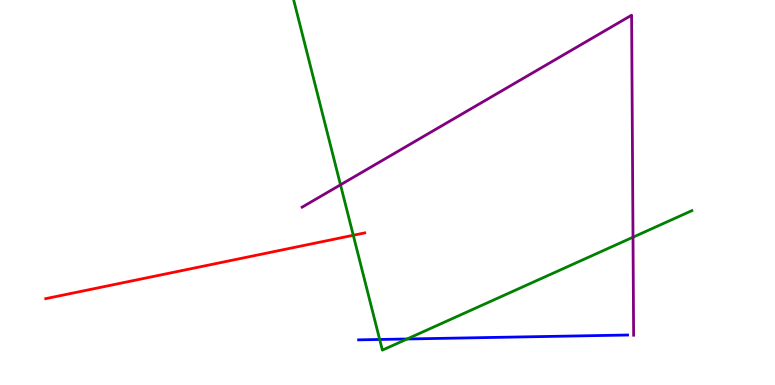[{'lines': ['blue', 'red'], 'intersections': []}, {'lines': ['green', 'red'], 'intersections': [{'x': 4.56, 'y': 3.89}]}, {'lines': ['purple', 'red'], 'intersections': []}, {'lines': ['blue', 'green'], 'intersections': [{'x': 4.9, 'y': 1.18}, {'x': 5.25, 'y': 1.2}]}, {'lines': ['blue', 'purple'], 'intersections': []}, {'lines': ['green', 'purple'], 'intersections': [{'x': 4.39, 'y': 5.2}, {'x': 8.17, 'y': 3.84}]}]